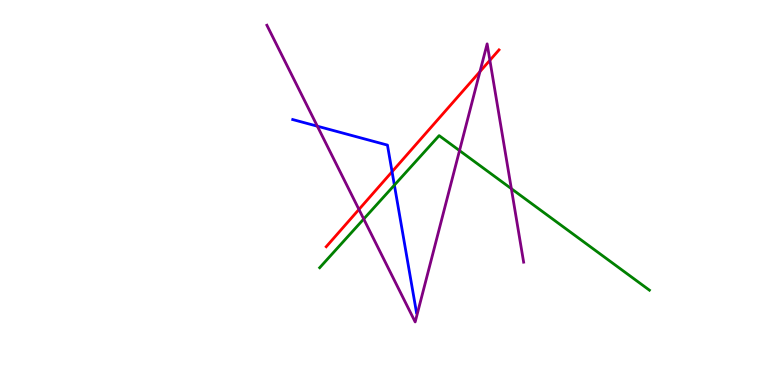[{'lines': ['blue', 'red'], 'intersections': [{'x': 5.06, 'y': 5.54}]}, {'lines': ['green', 'red'], 'intersections': []}, {'lines': ['purple', 'red'], 'intersections': [{'x': 4.63, 'y': 4.56}, {'x': 6.19, 'y': 8.14}, {'x': 6.32, 'y': 8.43}]}, {'lines': ['blue', 'green'], 'intersections': [{'x': 5.09, 'y': 5.19}]}, {'lines': ['blue', 'purple'], 'intersections': [{'x': 4.09, 'y': 6.72}]}, {'lines': ['green', 'purple'], 'intersections': [{'x': 4.69, 'y': 4.31}, {'x': 5.93, 'y': 6.09}, {'x': 6.6, 'y': 5.1}]}]